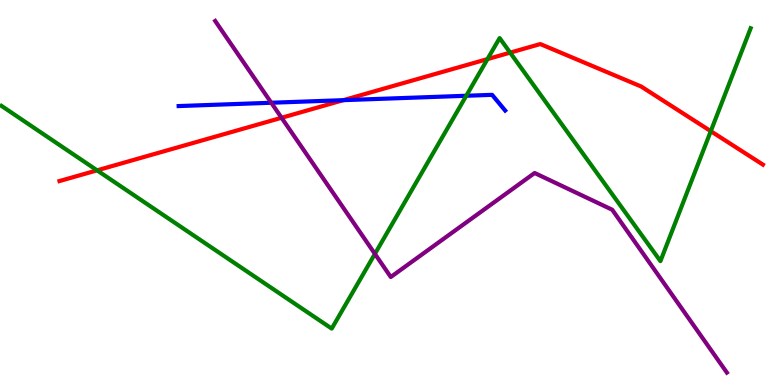[{'lines': ['blue', 'red'], 'intersections': [{'x': 4.43, 'y': 7.4}]}, {'lines': ['green', 'red'], 'intersections': [{'x': 1.25, 'y': 5.58}, {'x': 6.29, 'y': 8.47}, {'x': 6.58, 'y': 8.63}, {'x': 9.17, 'y': 6.59}]}, {'lines': ['purple', 'red'], 'intersections': [{'x': 3.63, 'y': 6.94}]}, {'lines': ['blue', 'green'], 'intersections': [{'x': 6.02, 'y': 7.51}]}, {'lines': ['blue', 'purple'], 'intersections': [{'x': 3.5, 'y': 7.33}]}, {'lines': ['green', 'purple'], 'intersections': [{'x': 4.84, 'y': 3.41}]}]